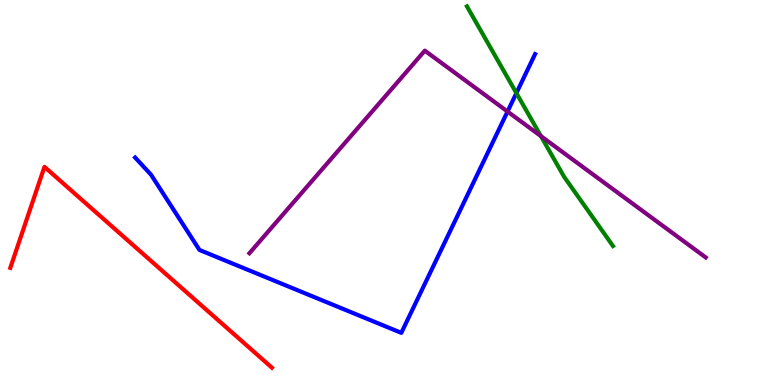[{'lines': ['blue', 'red'], 'intersections': []}, {'lines': ['green', 'red'], 'intersections': []}, {'lines': ['purple', 'red'], 'intersections': []}, {'lines': ['blue', 'green'], 'intersections': [{'x': 6.66, 'y': 7.58}]}, {'lines': ['blue', 'purple'], 'intersections': [{'x': 6.55, 'y': 7.1}]}, {'lines': ['green', 'purple'], 'intersections': [{'x': 6.98, 'y': 6.46}]}]